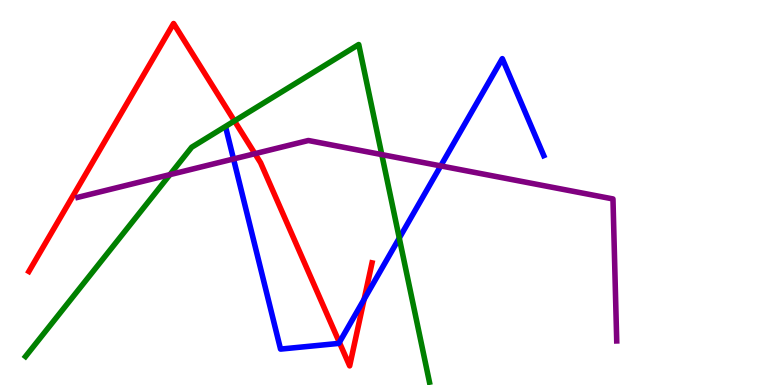[{'lines': ['blue', 'red'], 'intersections': [{'x': 4.38, 'y': 1.11}, {'x': 4.7, 'y': 2.23}]}, {'lines': ['green', 'red'], 'intersections': [{'x': 3.03, 'y': 6.86}]}, {'lines': ['purple', 'red'], 'intersections': [{'x': 3.29, 'y': 6.01}]}, {'lines': ['blue', 'green'], 'intersections': [{'x': 5.15, 'y': 3.82}]}, {'lines': ['blue', 'purple'], 'intersections': [{'x': 3.01, 'y': 5.87}, {'x': 5.69, 'y': 5.69}]}, {'lines': ['green', 'purple'], 'intersections': [{'x': 2.19, 'y': 5.46}, {'x': 4.93, 'y': 5.98}]}]